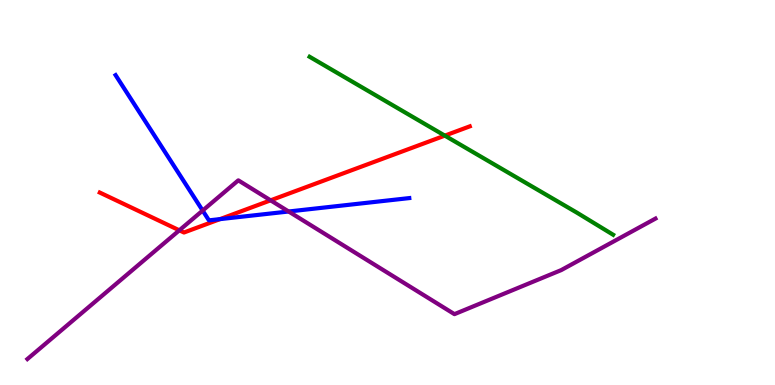[{'lines': ['blue', 'red'], 'intersections': [{'x': 2.84, 'y': 4.31}]}, {'lines': ['green', 'red'], 'intersections': [{'x': 5.74, 'y': 6.48}]}, {'lines': ['purple', 'red'], 'intersections': [{'x': 2.31, 'y': 4.02}, {'x': 3.49, 'y': 4.8}]}, {'lines': ['blue', 'green'], 'intersections': []}, {'lines': ['blue', 'purple'], 'intersections': [{'x': 2.61, 'y': 4.53}, {'x': 3.72, 'y': 4.51}]}, {'lines': ['green', 'purple'], 'intersections': []}]